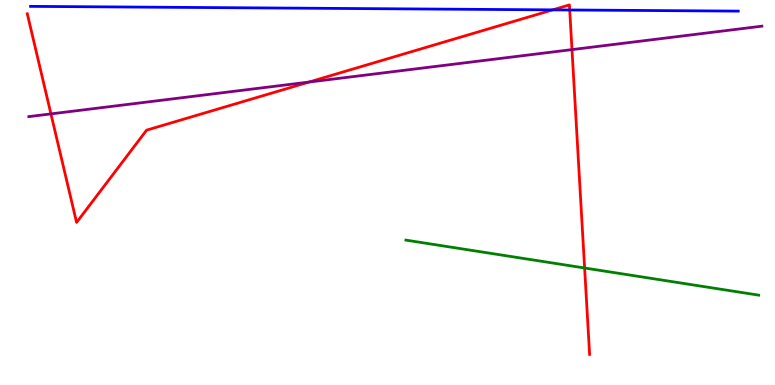[{'lines': ['blue', 'red'], 'intersections': [{'x': 7.13, 'y': 9.74}, {'x': 7.35, 'y': 9.74}]}, {'lines': ['green', 'red'], 'intersections': [{'x': 7.54, 'y': 3.04}]}, {'lines': ['purple', 'red'], 'intersections': [{'x': 0.657, 'y': 7.04}, {'x': 3.99, 'y': 7.87}, {'x': 7.38, 'y': 8.71}]}, {'lines': ['blue', 'green'], 'intersections': []}, {'lines': ['blue', 'purple'], 'intersections': []}, {'lines': ['green', 'purple'], 'intersections': []}]